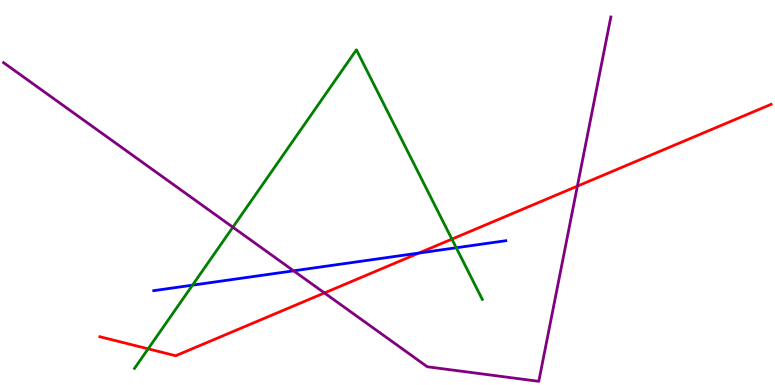[{'lines': ['blue', 'red'], 'intersections': [{'x': 5.41, 'y': 3.43}]}, {'lines': ['green', 'red'], 'intersections': [{'x': 1.91, 'y': 0.939}, {'x': 5.83, 'y': 3.79}]}, {'lines': ['purple', 'red'], 'intersections': [{'x': 4.19, 'y': 2.39}, {'x': 7.45, 'y': 5.17}]}, {'lines': ['blue', 'green'], 'intersections': [{'x': 2.48, 'y': 2.59}, {'x': 5.89, 'y': 3.56}]}, {'lines': ['blue', 'purple'], 'intersections': [{'x': 3.79, 'y': 2.97}]}, {'lines': ['green', 'purple'], 'intersections': [{'x': 3.0, 'y': 4.1}]}]